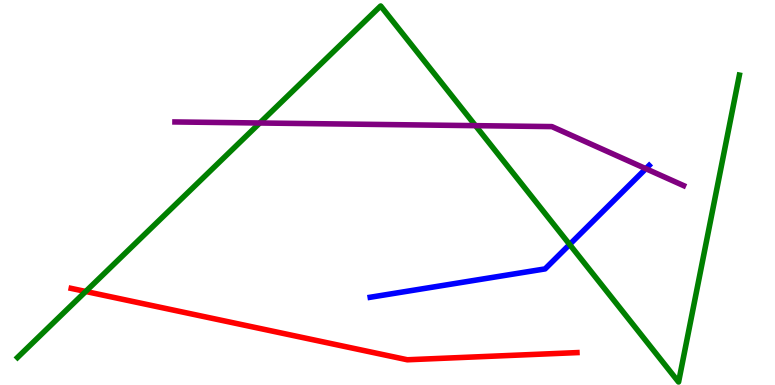[{'lines': ['blue', 'red'], 'intersections': []}, {'lines': ['green', 'red'], 'intersections': [{'x': 1.11, 'y': 2.43}]}, {'lines': ['purple', 'red'], 'intersections': []}, {'lines': ['blue', 'green'], 'intersections': [{'x': 7.35, 'y': 3.65}]}, {'lines': ['blue', 'purple'], 'intersections': [{'x': 8.33, 'y': 5.62}]}, {'lines': ['green', 'purple'], 'intersections': [{'x': 3.35, 'y': 6.81}, {'x': 6.14, 'y': 6.74}]}]